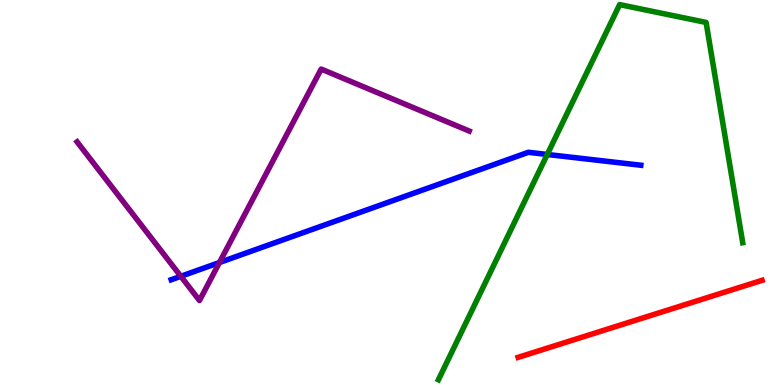[{'lines': ['blue', 'red'], 'intersections': []}, {'lines': ['green', 'red'], 'intersections': []}, {'lines': ['purple', 'red'], 'intersections': []}, {'lines': ['blue', 'green'], 'intersections': [{'x': 7.06, 'y': 5.99}]}, {'lines': ['blue', 'purple'], 'intersections': [{'x': 2.33, 'y': 2.82}, {'x': 2.83, 'y': 3.18}]}, {'lines': ['green', 'purple'], 'intersections': []}]